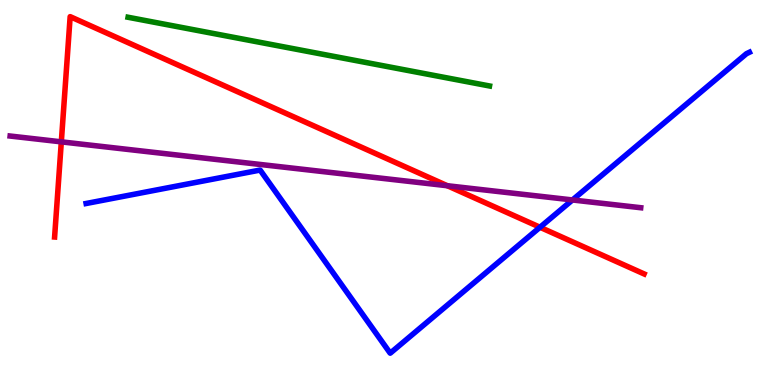[{'lines': ['blue', 'red'], 'intersections': [{'x': 6.97, 'y': 4.1}]}, {'lines': ['green', 'red'], 'intersections': []}, {'lines': ['purple', 'red'], 'intersections': [{'x': 0.791, 'y': 6.32}, {'x': 5.77, 'y': 5.18}]}, {'lines': ['blue', 'green'], 'intersections': []}, {'lines': ['blue', 'purple'], 'intersections': [{'x': 7.39, 'y': 4.81}]}, {'lines': ['green', 'purple'], 'intersections': []}]